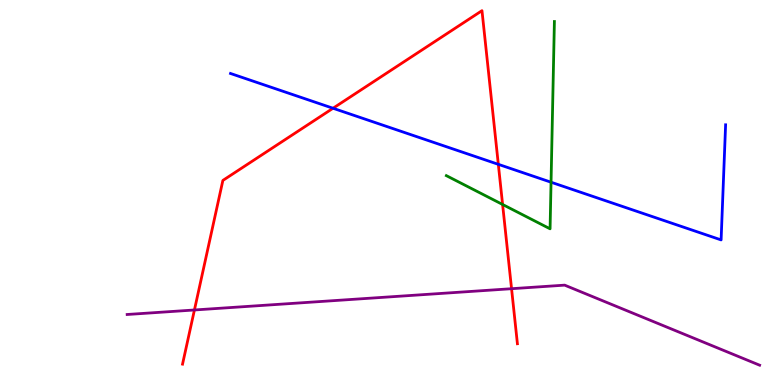[{'lines': ['blue', 'red'], 'intersections': [{'x': 4.3, 'y': 7.19}, {'x': 6.43, 'y': 5.73}]}, {'lines': ['green', 'red'], 'intersections': [{'x': 6.49, 'y': 4.69}]}, {'lines': ['purple', 'red'], 'intersections': [{'x': 2.51, 'y': 1.95}, {'x': 6.6, 'y': 2.5}]}, {'lines': ['blue', 'green'], 'intersections': [{'x': 7.11, 'y': 5.27}]}, {'lines': ['blue', 'purple'], 'intersections': []}, {'lines': ['green', 'purple'], 'intersections': []}]